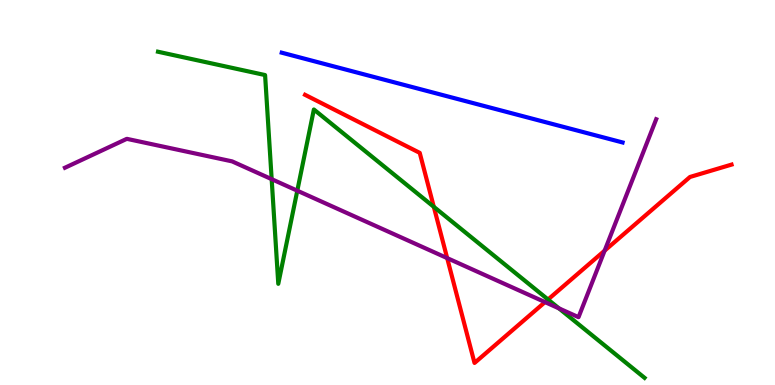[{'lines': ['blue', 'red'], 'intersections': []}, {'lines': ['green', 'red'], 'intersections': [{'x': 5.6, 'y': 4.63}, {'x': 7.07, 'y': 2.22}]}, {'lines': ['purple', 'red'], 'intersections': [{'x': 5.77, 'y': 3.3}, {'x': 7.03, 'y': 2.15}, {'x': 7.8, 'y': 3.49}]}, {'lines': ['blue', 'green'], 'intersections': []}, {'lines': ['blue', 'purple'], 'intersections': []}, {'lines': ['green', 'purple'], 'intersections': [{'x': 3.51, 'y': 5.35}, {'x': 3.84, 'y': 5.05}, {'x': 7.21, 'y': 1.99}]}]